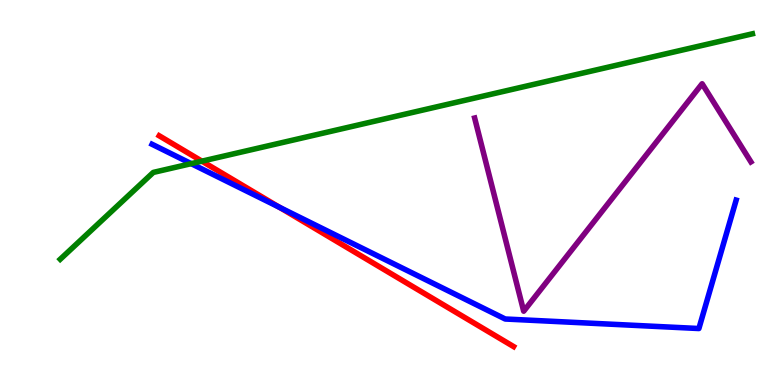[{'lines': ['blue', 'red'], 'intersections': [{'x': 3.61, 'y': 4.61}]}, {'lines': ['green', 'red'], 'intersections': [{'x': 2.61, 'y': 5.81}]}, {'lines': ['purple', 'red'], 'intersections': []}, {'lines': ['blue', 'green'], 'intersections': [{'x': 2.47, 'y': 5.75}]}, {'lines': ['blue', 'purple'], 'intersections': []}, {'lines': ['green', 'purple'], 'intersections': []}]